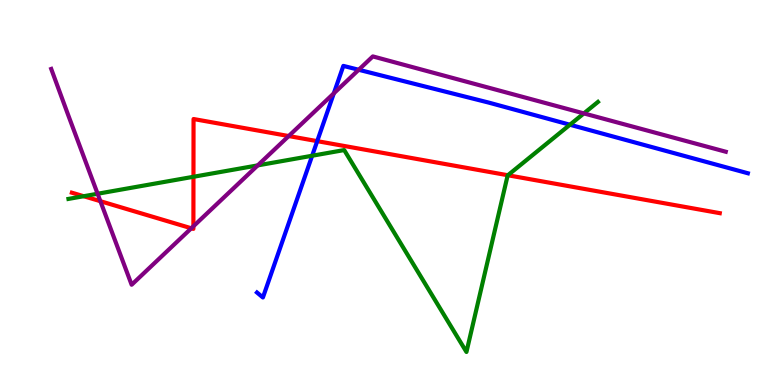[{'lines': ['blue', 'red'], 'intersections': [{'x': 4.09, 'y': 6.33}]}, {'lines': ['green', 'red'], 'intersections': [{'x': 1.08, 'y': 4.9}, {'x': 2.5, 'y': 5.41}, {'x': 6.55, 'y': 5.45}]}, {'lines': ['purple', 'red'], 'intersections': [{'x': 1.3, 'y': 4.77}, {'x': 2.47, 'y': 4.07}, {'x': 2.5, 'y': 4.12}, {'x': 3.73, 'y': 6.47}]}, {'lines': ['blue', 'green'], 'intersections': [{'x': 4.03, 'y': 5.95}, {'x': 7.35, 'y': 6.76}]}, {'lines': ['blue', 'purple'], 'intersections': [{'x': 4.31, 'y': 7.58}, {'x': 4.63, 'y': 8.19}]}, {'lines': ['green', 'purple'], 'intersections': [{'x': 1.26, 'y': 4.97}, {'x': 3.33, 'y': 5.7}, {'x': 7.53, 'y': 7.05}]}]